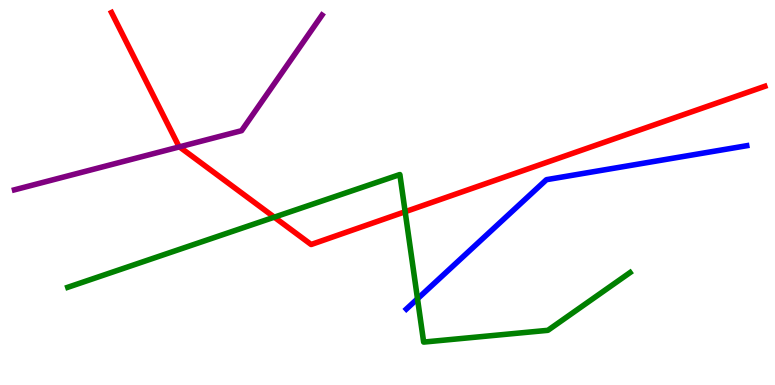[{'lines': ['blue', 'red'], 'intersections': []}, {'lines': ['green', 'red'], 'intersections': [{'x': 3.54, 'y': 4.36}, {'x': 5.23, 'y': 4.5}]}, {'lines': ['purple', 'red'], 'intersections': [{'x': 2.32, 'y': 6.19}]}, {'lines': ['blue', 'green'], 'intersections': [{'x': 5.39, 'y': 2.24}]}, {'lines': ['blue', 'purple'], 'intersections': []}, {'lines': ['green', 'purple'], 'intersections': []}]